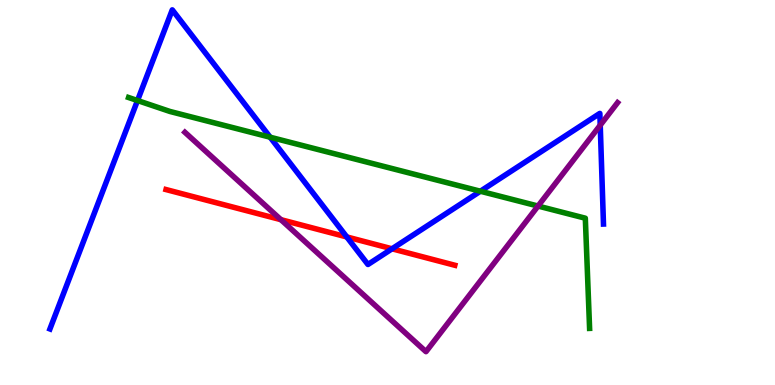[{'lines': ['blue', 'red'], 'intersections': [{'x': 4.47, 'y': 3.85}, {'x': 5.06, 'y': 3.54}]}, {'lines': ['green', 'red'], 'intersections': []}, {'lines': ['purple', 'red'], 'intersections': [{'x': 3.62, 'y': 4.29}]}, {'lines': ['blue', 'green'], 'intersections': [{'x': 1.77, 'y': 7.39}, {'x': 3.49, 'y': 6.44}, {'x': 6.2, 'y': 5.03}]}, {'lines': ['blue', 'purple'], 'intersections': [{'x': 7.74, 'y': 6.75}]}, {'lines': ['green', 'purple'], 'intersections': [{'x': 6.94, 'y': 4.65}]}]